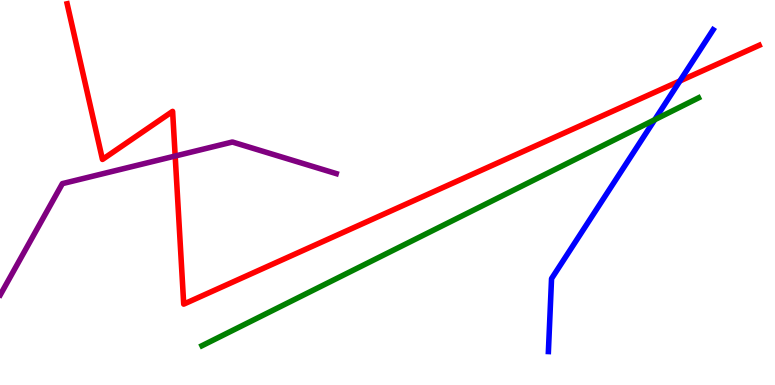[{'lines': ['blue', 'red'], 'intersections': [{'x': 8.77, 'y': 7.9}]}, {'lines': ['green', 'red'], 'intersections': []}, {'lines': ['purple', 'red'], 'intersections': [{'x': 2.26, 'y': 5.95}]}, {'lines': ['blue', 'green'], 'intersections': [{'x': 8.45, 'y': 6.89}]}, {'lines': ['blue', 'purple'], 'intersections': []}, {'lines': ['green', 'purple'], 'intersections': []}]